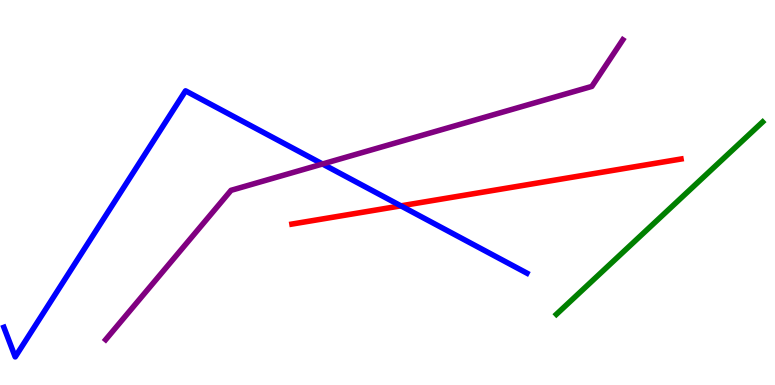[{'lines': ['blue', 'red'], 'intersections': [{'x': 5.17, 'y': 4.65}]}, {'lines': ['green', 'red'], 'intersections': []}, {'lines': ['purple', 'red'], 'intersections': []}, {'lines': ['blue', 'green'], 'intersections': []}, {'lines': ['blue', 'purple'], 'intersections': [{'x': 4.16, 'y': 5.74}]}, {'lines': ['green', 'purple'], 'intersections': []}]